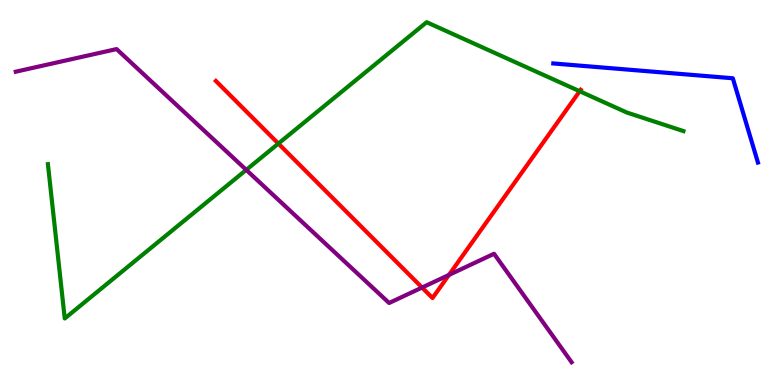[{'lines': ['blue', 'red'], 'intersections': []}, {'lines': ['green', 'red'], 'intersections': [{'x': 3.59, 'y': 6.27}, {'x': 7.48, 'y': 7.63}]}, {'lines': ['purple', 'red'], 'intersections': [{'x': 5.45, 'y': 2.53}, {'x': 5.79, 'y': 2.86}]}, {'lines': ['blue', 'green'], 'intersections': []}, {'lines': ['blue', 'purple'], 'intersections': []}, {'lines': ['green', 'purple'], 'intersections': [{'x': 3.18, 'y': 5.59}]}]